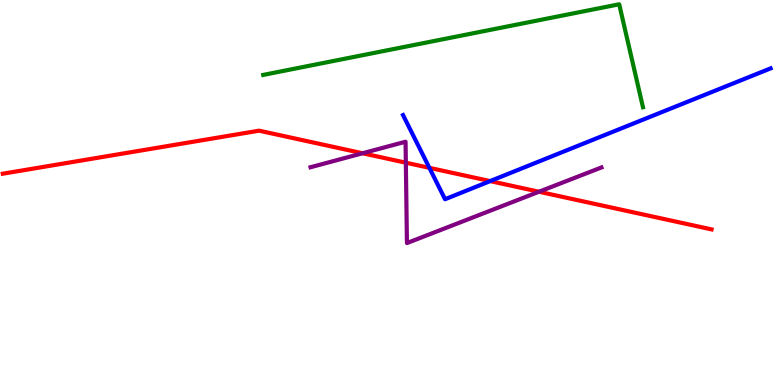[{'lines': ['blue', 'red'], 'intersections': [{'x': 5.54, 'y': 5.64}, {'x': 6.32, 'y': 5.3}]}, {'lines': ['green', 'red'], 'intersections': []}, {'lines': ['purple', 'red'], 'intersections': [{'x': 4.68, 'y': 6.02}, {'x': 5.24, 'y': 5.77}, {'x': 6.95, 'y': 5.02}]}, {'lines': ['blue', 'green'], 'intersections': []}, {'lines': ['blue', 'purple'], 'intersections': []}, {'lines': ['green', 'purple'], 'intersections': []}]